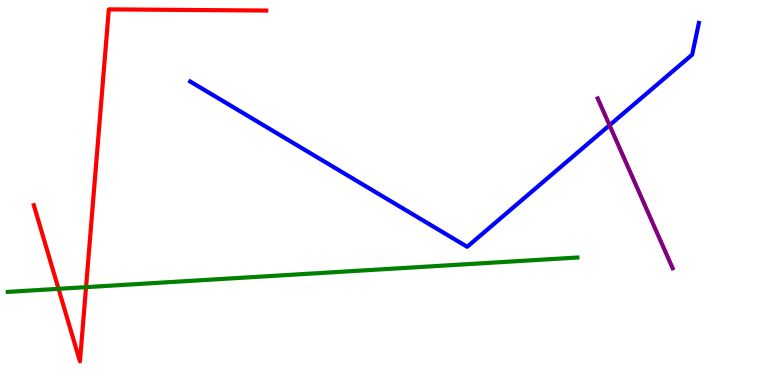[{'lines': ['blue', 'red'], 'intersections': []}, {'lines': ['green', 'red'], 'intersections': [{'x': 0.755, 'y': 2.5}, {'x': 1.11, 'y': 2.54}]}, {'lines': ['purple', 'red'], 'intersections': []}, {'lines': ['blue', 'green'], 'intersections': []}, {'lines': ['blue', 'purple'], 'intersections': [{'x': 7.87, 'y': 6.75}]}, {'lines': ['green', 'purple'], 'intersections': []}]